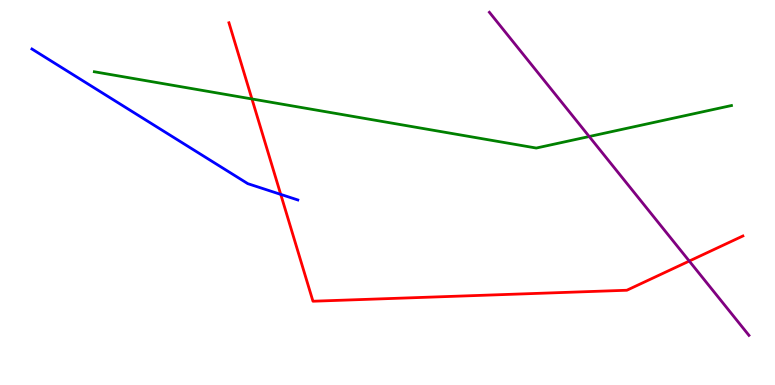[{'lines': ['blue', 'red'], 'intersections': [{'x': 3.62, 'y': 4.95}]}, {'lines': ['green', 'red'], 'intersections': [{'x': 3.25, 'y': 7.43}]}, {'lines': ['purple', 'red'], 'intersections': [{'x': 8.89, 'y': 3.22}]}, {'lines': ['blue', 'green'], 'intersections': []}, {'lines': ['blue', 'purple'], 'intersections': []}, {'lines': ['green', 'purple'], 'intersections': [{'x': 7.6, 'y': 6.45}]}]